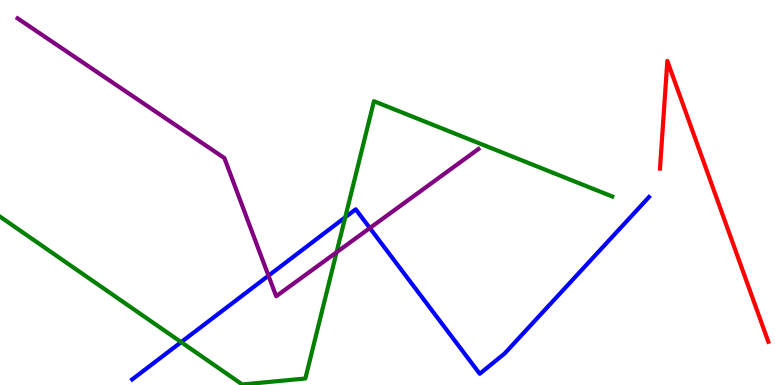[{'lines': ['blue', 'red'], 'intersections': []}, {'lines': ['green', 'red'], 'intersections': []}, {'lines': ['purple', 'red'], 'intersections': []}, {'lines': ['blue', 'green'], 'intersections': [{'x': 2.34, 'y': 1.11}, {'x': 4.45, 'y': 4.36}]}, {'lines': ['blue', 'purple'], 'intersections': [{'x': 3.46, 'y': 2.84}, {'x': 4.77, 'y': 4.08}]}, {'lines': ['green', 'purple'], 'intersections': [{'x': 4.34, 'y': 3.45}]}]